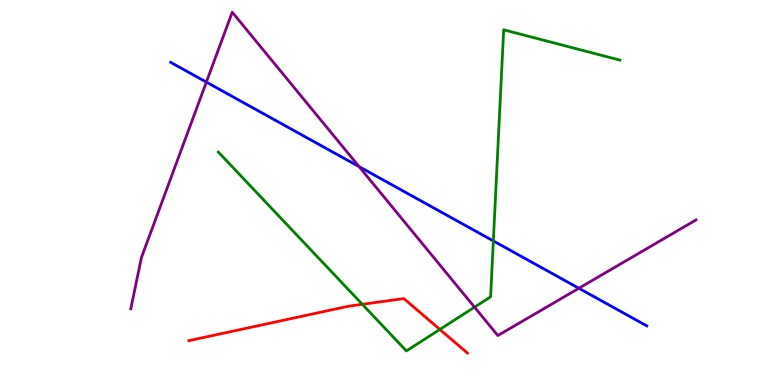[{'lines': ['blue', 'red'], 'intersections': []}, {'lines': ['green', 'red'], 'intersections': [{'x': 4.67, 'y': 2.1}, {'x': 5.68, 'y': 1.44}]}, {'lines': ['purple', 'red'], 'intersections': []}, {'lines': ['blue', 'green'], 'intersections': [{'x': 6.37, 'y': 3.74}]}, {'lines': ['blue', 'purple'], 'intersections': [{'x': 2.66, 'y': 7.87}, {'x': 4.63, 'y': 5.67}, {'x': 7.47, 'y': 2.51}]}, {'lines': ['green', 'purple'], 'intersections': [{'x': 6.12, 'y': 2.02}]}]